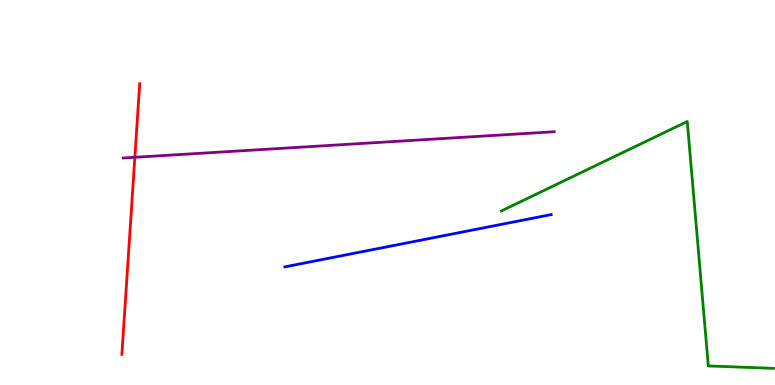[{'lines': ['blue', 'red'], 'intersections': []}, {'lines': ['green', 'red'], 'intersections': []}, {'lines': ['purple', 'red'], 'intersections': [{'x': 1.74, 'y': 5.91}]}, {'lines': ['blue', 'green'], 'intersections': []}, {'lines': ['blue', 'purple'], 'intersections': []}, {'lines': ['green', 'purple'], 'intersections': []}]